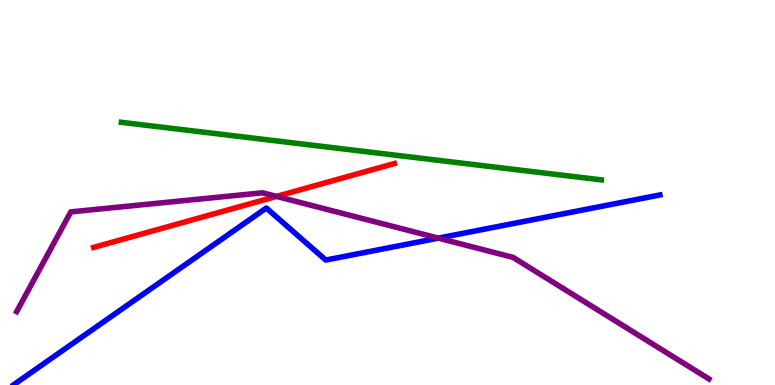[{'lines': ['blue', 'red'], 'intersections': []}, {'lines': ['green', 'red'], 'intersections': []}, {'lines': ['purple', 'red'], 'intersections': [{'x': 3.57, 'y': 4.9}]}, {'lines': ['blue', 'green'], 'intersections': []}, {'lines': ['blue', 'purple'], 'intersections': [{'x': 5.66, 'y': 3.81}]}, {'lines': ['green', 'purple'], 'intersections': []}]